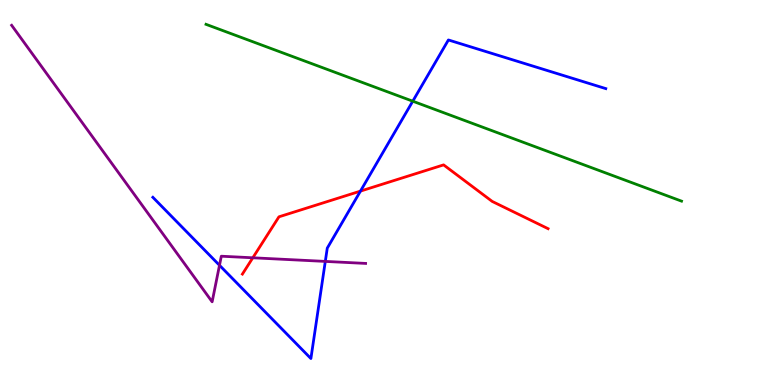[{'lines': ['blue', 'red'], 'intersections': [{'x': 4.65, 'y': 5.04}]}, {'lines': ['green', 'red'], 'intersections': []}, {'lines': ['purple', 'red'], 'intersections': [{'x': 3.26, 'y': 3.3}]}, {'lines': ['blue', 'green'], 'intersections': [{'x': 5.33, 'y': 7.37}]}, {'lines': ['blue', 'purple'], 'intersections': [{'x': 2.83, 'y': 3.11}, {'x': 4.2, 'y': 3.21}]}, {'lines': ['green', 'purple'], 'intersections': []}]